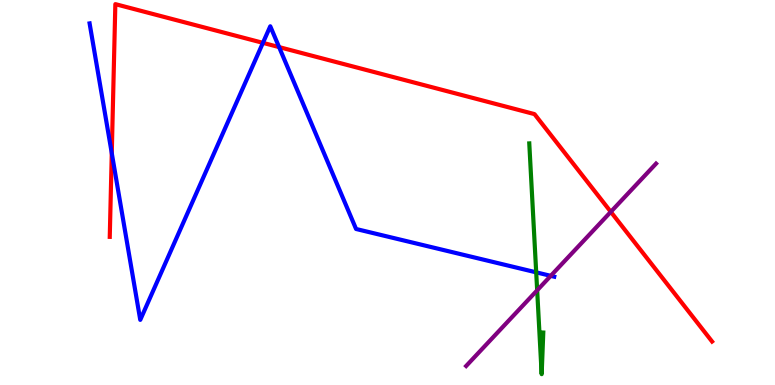[{'lines': ['blue', 'red'], 'intersections': [{'x': 1.44, 'y': 6.02}, {'x': 3.39, 'y': 8.89}, {'x': 3.6, 'y': 8.78}]}, {'lines': ['green', 'red'], 'intersections': []}, {'lines': ['purple', 'red'], 'intersections': [{'x': 7.88, 'y': 4.5}]}, {'lines': ['blue', 'green'], 'intersections': [{'x': 6.92, 'y': 2.93}]}, {'lines': ['blue', 'purple'], 'intersections': [{'x': 7.11, 'y': 2.84}]}, {'lines': ['green', 'purple'], 'intersections': [{'x': 6.93, 'y': 2.46}]}]